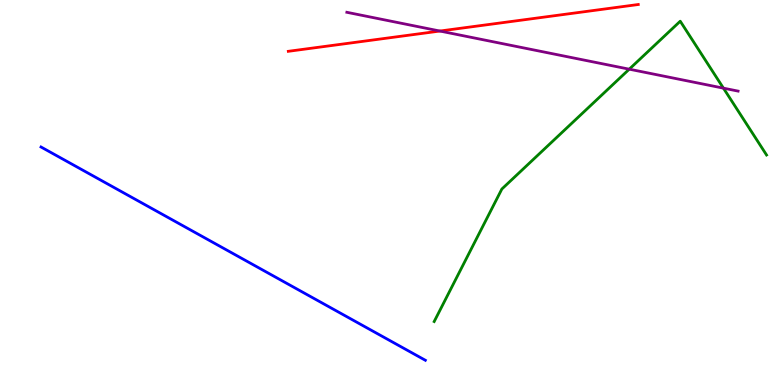[{'lines': ['blue', 'red'], 'intersections': []}, {'lines': ['green', 'red'], 'intersections': []}, {'lines': ['purple', 'red'], 'intersections': [{'x': 5.68, 'y': 9.19}]}, {'lines': ['blue', 'green'], 'intersections': []}, {'lines': ['blue', 'purple'], 'intersections': []}, {'lines': ['green', 'purple'], 'intersections': [{'x': 8.12, 'y': 8.2}, {'x': 9.33, 'y': 7.71}]}]